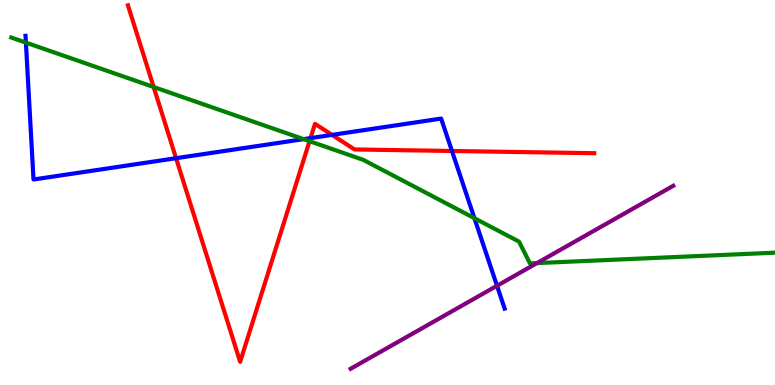[{'lines': ['blue', 'red'], 'intersections': [{'x': 2.27, 'y': 5.89}, {'x': 4.01, 'y': 6.41}, {'x': 4.28, 'y': 6.5}, {'x': 5.83, 'y': 6.08}]}, {'lines': ['green', 'red'], 'intersections': [{'x': 1.98, 'y': 7.74}, {'x': 3.99, 'y': 6.33}]}, {'lines': ['purple', 'red'], 'intersections': []}, {'lines': ['blue', 'green'], 'intersections': [{'x': 0.334, 'y': 8.89}, {'x': 3.92, 'y': 6.39}, {'x': 6.12, 'y': 4.33}]}, {'lines': ['blue', 'purple'], 'intersections': [{'x': 6.41, 'y': 2.58}]}, {'lines': ['green', 'purple'], 'intersections': [{'x': 6.93, 'y': 3.17}]}]